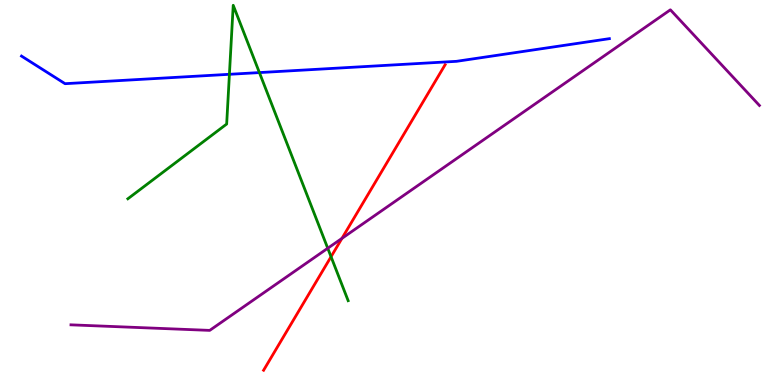[{'lines': ['blue', 'red'], 'intersections': []}, {'lines': ['green', 'red'], 'intersections': [{'x': 4.27, 'y': 3.33}]}, {'lines': ['purple', 'red'], 'intersections': [{'x': 4.41, 'y': 3.81}]}, {'lines': ['blue', 'green'], 'intersections': [{'x': 2.96, 'y': 8.07}, {'x': 3.35, 'y': 8.11}]}, {'lines': ['blue', 'purple'], 'intersections': []}, {'lines': ['green', 'purple'], 'intersections': [{'x': 4.23, 'y': 3.55}]}]